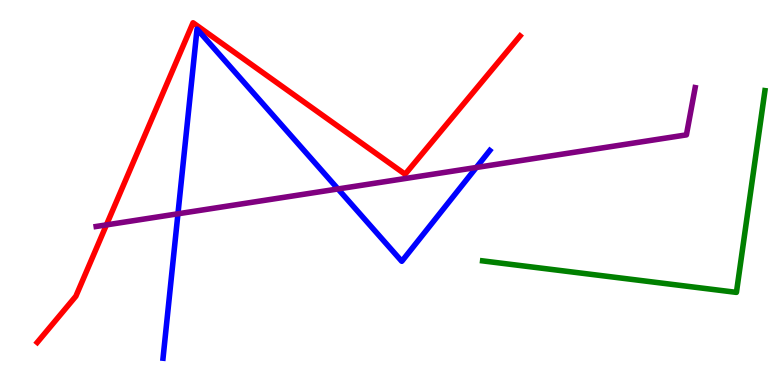[{'lines': ['blue', 'red'], 'intersections': []}, {'lines': ['green', 'red'], 'intersections': []}, {'lines': ['purple', 'red'], 'intersections': [{'x': 1.37, 'y': 4.16}]}, {'lines': ['blue', 'green'], 'intersections': []}, {'lines': ['blue', 'purple'], 'intersections': [{'x': 2.3, 'y': 4.45}, {'x': 4.36, 'y': 5.09}, {'x': 6.15, 'y': 5.65}]}, {'lines': ['green', 'purple'], 'intersections': []}]